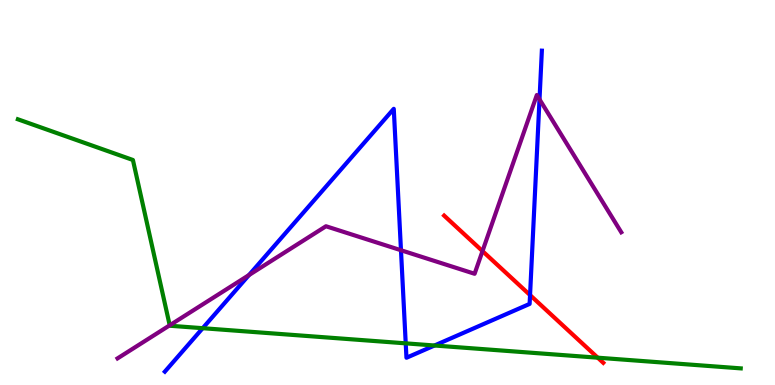[{'lines': ['blue', 'red'], 'intersections': [{'x': 6.84, 'y': 2.34}]}, {'lines': ['green', 'red'], 'intersections': [{'x': 7.71, 'y': 0.709}]}, {'lines': ['purple', 'red'], 'intersections': [{'x': 6.23, 'y': 3.48}]}, {'lines': ['blue', 'green'], 'intersections': [{'x': 2.62, 'y': 1.48}, {'x': 5.24, 'y': 1.08}, {'x': 5.61, 'y': 1.03}]}, {'lines': ['blue', 'purple'], 'intersections': [{'x': 3.21, 'y': 2.86}, {'x': 5.17, 'y': 3.5}, {'x': 6.96, 'y': 7.42}]}, {'lines': ['green', 'purple'], 'intersections': [{'x': 2.19, 'y': 1.55}]}]